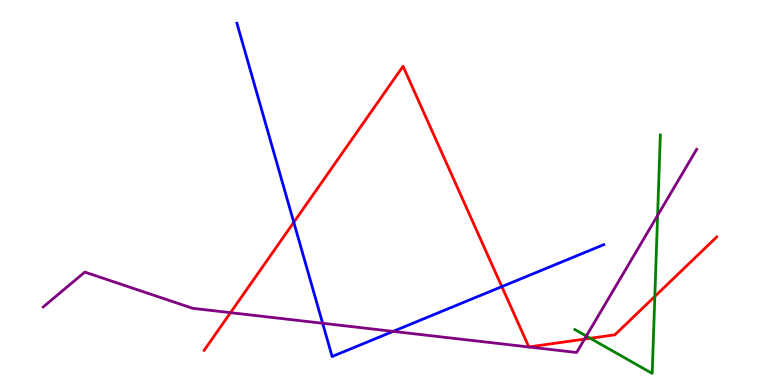[{'lines': ['blue', 'red'], 'intersections': [{'x': 3.79, 'y': 4.23}, {'x': 6.48, 'y': 2.56}]}, {'lines': ['green', 'red'], 'intersections': [{'x': 7.62, 'y': 1.21}, {'x': 8.45, 'y': 2.3}]}, {'lines': ['purple', 'red'], 'intersections': [{'x': 2.97, 'y': 1.88}, {'x': 7.54, 'y': 1.19}]}, {'lines': ['blue', 'green'], 'intersections': []}, {'lines': ['blue', 'purple'], 'intersections': [{'x': 4.16, 'y': 1.6}, {'x': 5.07, 'y': 1.39}]}, {'lines': ['green', 'purple'], 'intersections': [{'x': 7.57, 'y': 1.27}, {'x': 8.49, 'y': 4.4}]}]